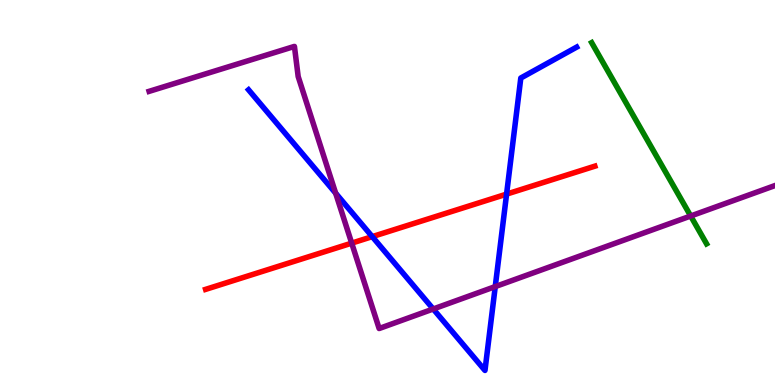[{'lines': ['blue', 'red'], 'intersections': [{'x': 4.8, 'y': 3.85}, {'x': 6.54, 'y': 4.96}]}, {'lines': ['green', 'red'], 'intersections': []}, {'lines': ['purple', 'red'], 'intersections': [{'x': 4.54, 'y': 3.68}]}, {'lines': ['blue', 'green'], 'intersections': []}, {'lines': ['blue', 'purple'], 'intersections': [{'x': 4.33, 'y': 4.98}, {'x': 5.59, 'y': 1.97}, {'x': 6.39, 'y': 2.56}]}, {'lines': ['green', 'purple'], 'intersections': [{'x': 8.91, 'y': 4.39}]}]